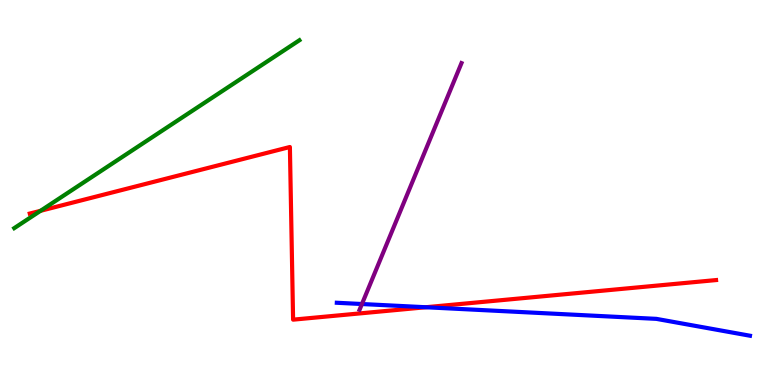[{'lines': ['blue', 'red'], 'intersections': [{'x': 5.49, 'y': 2.02}]}, {'lines': ['green', 'red'], 'intersections': [{'x': 0.523, 'y': 4.52}]}, {'lines': ['purple', 'red'], 'intersections': []}, {'lines': ['blue', 'green'], 'intersections': []}, {'lines': ['blue', 'purple'], 'intersections': [{'x': 4.67, 'y': 2.1}]}, {'lines': ['green', 'purple'], 'intersections': []}]